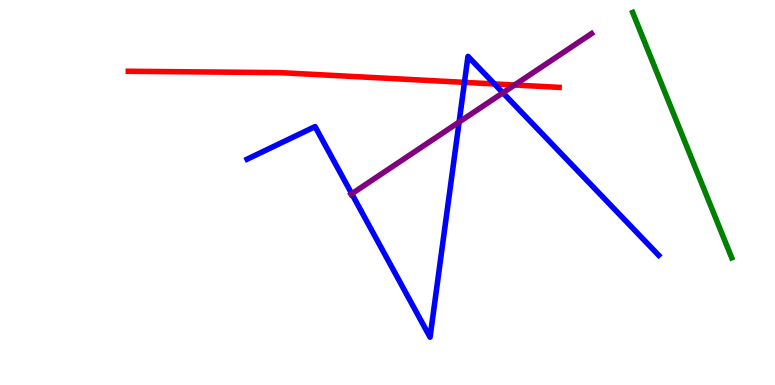[{'lines': ['blue', 'red'], 'intersections': [{'x': 5.99, 'y': 7.86}, {'x': 6.38, 'y': 7.82}]}, {'lines': ['green', 'red'], 'intersections': []}, {'lines': ['purple', 'red'], 'intersections': [{'x': 6.64, 'y': 7.79}]}, {'lines': ['blue', 'green'], 'intersections': []}, {'lines': ['blue', 'purple'], 'intersections': [{'x': 4.54, 'y': 4.97}, {'x': 5.92, 'y': 6.83}, {'x': 6.49, 'y': 7.59}]}, {'lines': ['green', 'purple'], 'intersections': []}]